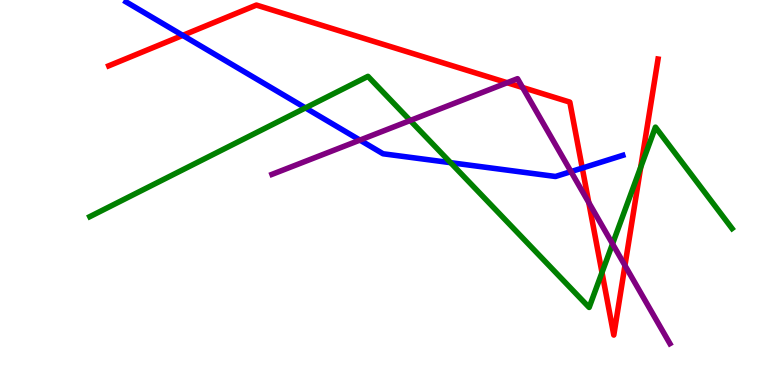[{'lines': ['blue', 'red'], 'intersections': [{'x': 2.36, 'y': 9.08}, {'x': 7.51, 'y': 5.63}]}, {'lines': ['green', 'red'], 'intersections': [{'x': 7.77, 'y': 2.92}, {'x': 8.27, 'y': 5.66}]}, {'lines': ['purple', 'red'], 'intersections': [{'x': 6.54, 'y': 7.85}, {'x': 6.74, 'y': 7.73}, {'x': 7.6, 'y': 4.74}, {'x': 8.06, 'y': 3.1}]}, {'lines': ['blue', 'green'], 'intersections': [{'x': 3.94, 'y': 7.2}, {'x': 5.81, 'y': 5.77}]}, {'lines': ['blue', 'purple'], 'intersections': [{'x': 4.64, 'y': 6.36}, {'x': 7.37, 'y': 5.54}]}, {'lines': ['green', 'purple'], 'intersections': [{'x': 5.29, 'y': 6.87}, {'x': 7.9, 'y': 3.67}]}]